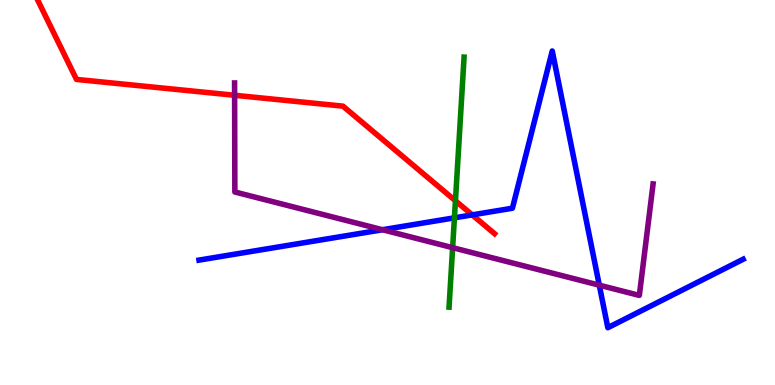[{'lines': ['blue', 'red'], 'intersections': [{'x': 6.09, 'y': 4.42}]}, {'lines': ['green', 'red'], 'intersections': [{'x': 5.88, 'y': 4.79}]}, {'lines': ['purple', 'red'], 'intersections': [{'x': 3.03, 'y': 7.53}]}, {'lines': ['blue', 'green'], 'intersections': [{'x': 5.86, 'y': 4.34}]}, {'lines': ['blue', 'purple'], 'intersections': [{'x': 4.94, 'y': 4.03}, {'x': 7.73, 'y': 2.59}]}, {'lines': ['green', 'purple'], 'intersections': [{'x': 5.84, 'y': 3.57}]}]